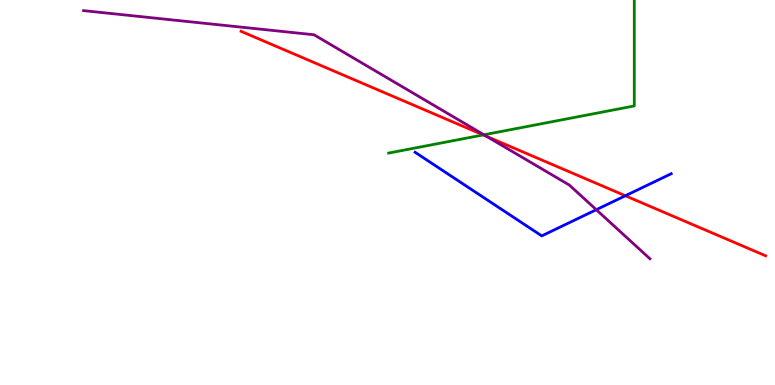[{'lines': ['blue', 'red'], 'intersections': [{'x': 8.07, 'y': 4.92}]}, {'lines': ['green', 'red'], 'intersections': [{'x': 6.23, 'y': 6.5}]}, {'lines': ['purple', 'red'], 'intersections': [{'x': 6.28, 'y': 6.46}]}, {'lines': ['blue', 'green'], 'intersections': []}, {'lines': ['blue', 'purple'], 'intersections': [{'x': 7.69, 'y': 4.55}]}, {'lines': ['green', 'purple'], 'intersections': [{'x': 6.24, 'y': 6.5}]}]